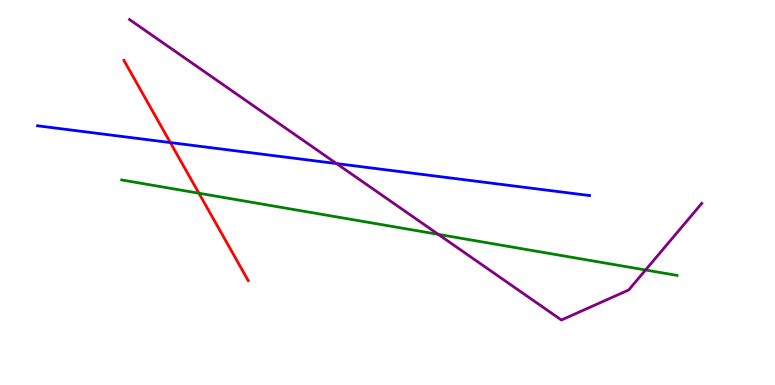[{'lines': ['blue', 'red'], 'intersections': [{'x': 2.2, 'y': 6.3}]}, {'lines': ['green', 'red'], 'intersections': [{'x': 2.57, 'y': 4.98}]}, {'lines': ['purple', 'red'], 'intersections': []}, {'lines': ['blue', 'green'], 'intersections': []}, {'lines': ['blue', 'purple'], 'intersections': [{'x': 4.34, 'y': 5.75}]}, {'lines': ['green', 'purple'], 'intersections': [{'x': 5.66, 'y': 3.91}, {'x': 8.33, 'y': 2.99}]}]